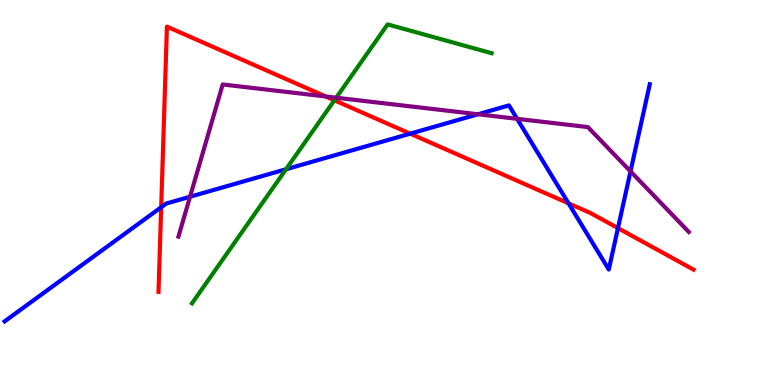[{'lines': ['blue', 'red'], 'intersections': [{'x': 2.08, 'y': 4.62}, {'x': 5.29, 'y': 6.53}, {'x': 7.34, 'y': 4.72}, {'x': 7.97, 'y': 4.08}]}, {'lines': ['green', 'red'], 'intersections': [{'x': 4.31, 'y': 7.39}]}, {'lines': ['purple', 'red'], 'intersections': [{'x': 4.2, 'y': 7.49}]}, {'lines': ['blue', 'green'], 'intersections': [{'x': 3.69, 'y': 5.6}]}, {'lines': ['blue', 'purple'], 'intersections': [{'x': 2.45, 'y': 4.89}, {'x': 6.17, 'y': 7.03}, {'x': 6.67, 'y': 6.91}, {'x': 8.14, 'y': 5.55}]}, {'lines': ['green', 'purple'], 'intersections': [{'x': 4.34, 'y': 7.46}]}]